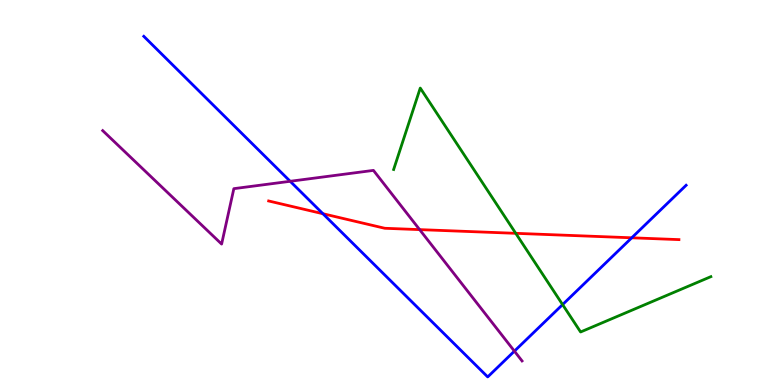[{'lines': ['blue', 'red'], 'intersections': [{'x': 4.17, 'y': 4.45}, {'x': 8.15, 'y': 3.82}]}, {'lines': ['green', 'red'], 'intersections': [{'x': 6.65, 'y': 3.94}]}, {'lines': ['purple', 'red'], 'intersections': [{'x': 5.41, 'y': 4.04}]}, {'lines': ['blue', 'green'], 'intersections': [{'x': 7.26, 'y': 2.09}]}, {'lines': ['blue', 'purple'], 'intersections': [{'x': 3.74, 'y': 5.29}, {'x': 6.64, 'y': 0.88}]}, {'lines': ['green', 'purple'], 'intersections': []}]